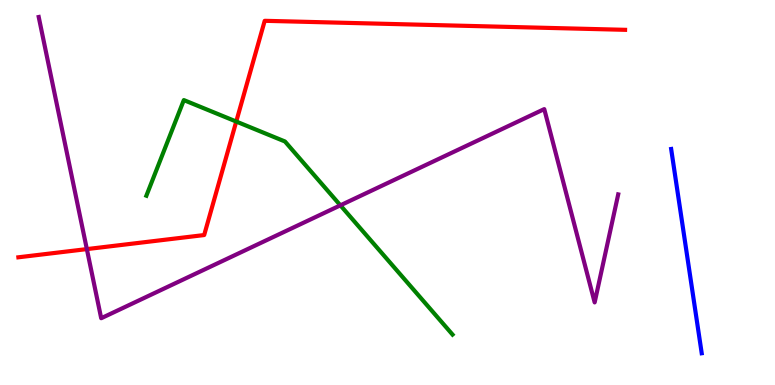[{'lines': ['blue', 'red'], 'intersections': []}, {'lines': ['green', 'red'], 'intersections': [{'x': 3.05, 'y': 6.84}]}, {'lines': ['purple', 'red'], 'intersections': [{'x': 1.12, 'y': 3.53}]}, {'lines': ['blue', 'green'], 'intersections': []}, {'lines': ['blue', 'purple'], 'intersections': []}, {'lines': ['green', 'purple'], 'intersections': [{'x': 4.39, 'y': 4.67}]}]